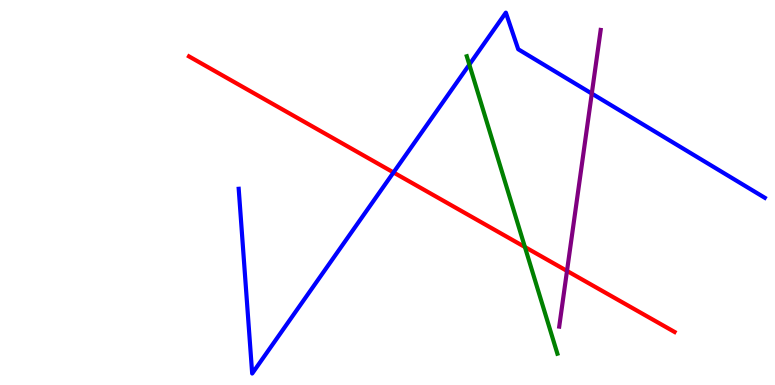[{'lines': ['blue', 'red'], 'intersections': [{'x': 5.08, 'y': 5.52}]}, {'lines': ['green', 'red'], 'intersections': [{'x': 6.77, 'y': 3.58}]}, {'lines': ['purple', 'red'], 'intersections': [{'x': 7.32, 'y': 2.96}]}, {'lines': ['blue', 'green'], 'intersections': [{'x': 6.06, 'y': 8.32}]}, {'lines': ['blue', 'purple'], 'intersections': [{'x': 7.64, 'y': 7.57}]}, {'lines': ['green', 'purple'], 'intersections': []}]